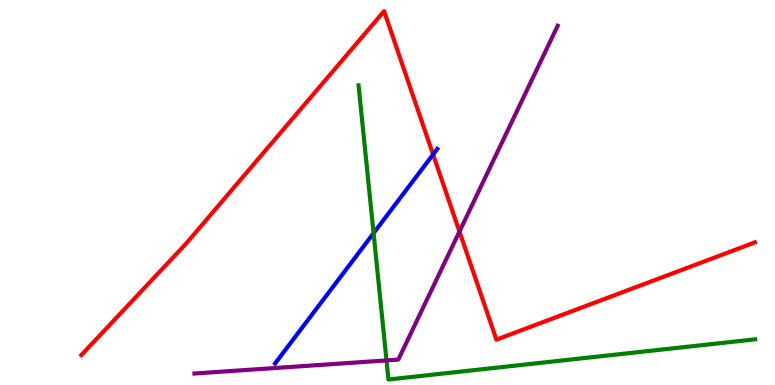[{'lines': ['blue', 'red'], 'intersections': [{'x': 5.59, 'y': 5.99}]}, {'lines': ['green', 'red'], 'intersections': []}, {'lines': ['purple', 'red'], 'intersections': [{'x': 5.93, 'y': 3.99}]}, {'lines': ['blue', 'green'], 'intersections': [{'x': 4.82, 'y': 3.94}]}, {'lines': ['blue', 'purple'], 'intersections': []}, {'lines': ['green', 'purple'], 'intersections': [{'x': 4.99, 'y': 0.639}]}]